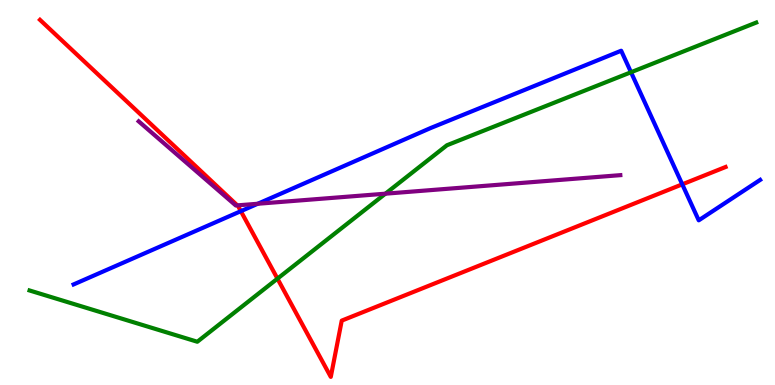[{'lines': ['blue', 'red'], 'intersections': [{'x': 3.11, 'y': 4.52}, {'x': 8.8, 'y': 5.21}]}, {'lines': ['green', 'red'], 'intersections': [{'x': 3.58, 'y': 2.76}]}, {'lines': ['purple', 'red'], 'intersections': [{'x': 3.06, 'y': 4.67}]}, {'lines': ['blue', 'green'], 'intersections': [{'x': 8.14, 'y': 8.12}]}, {'lines': ['blue', 'purple'], 'intersections': [{'x': 3.33, 'y': 4.71}]}, {'lines': ['green', 'purple'], 'intersections': [{'x': 4.97, 'y': 4.97}]}]